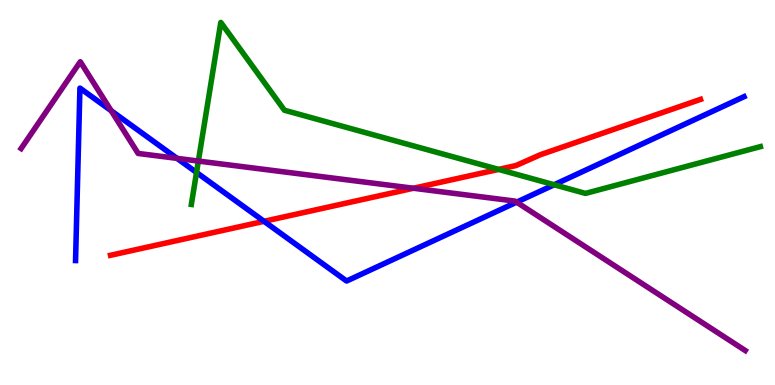[{'lines': ['blue', 'red'], 'intersections': [{'x': 3.41, 'y': 4.25}]}, {'lines': ['green', 'red'], 'intersections': [{'x': 6.43, 'y': 5.6}]}, {'lines': ['purple', 'red'], 'intersections': [{'x': 5.33, 'y': 5.11}]}, {'lines': ['blue', 'green'], 'intersections': [{'x': 2.54, 'y': 5.52}, {'x': 7.15, 'y': 5.2}]}, {'lines': ['blue', 'purple'], 'intersections': [{'x': 1.43, 'y': 7.12}, {'x': 2.28, 'y': 5.89}, {'x': 6.67, 'y': 4.75}]}, {'lines': ['green', 'purple'], 'intersections': [{'x': 2.56, 'y': 5.82}]}]